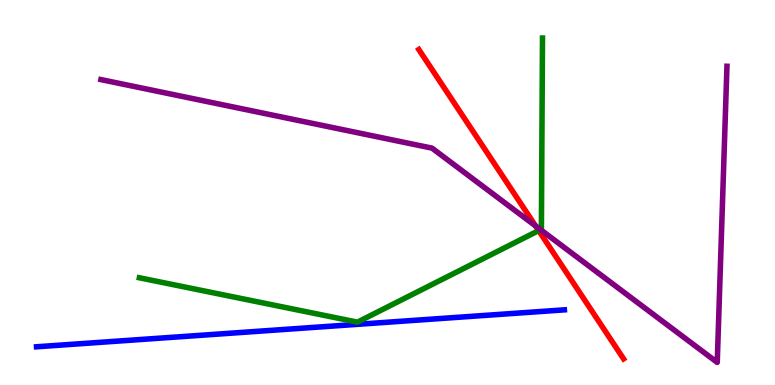[{'lines': ['blue', 'red'], 'intersections': []}, {'lines': ['green', 'red'], 'intersections': [{'x': 6.95, 'y': 4.01}]}, {'lines': ['purple', 'red'], 'intersections': [{'x': 6.91, 'y': 4.13}]}, {'lines': ['blue', 'green'], 'intersections': []}, {'lines': ['blue', 'purple'], 'intersections': []}, {'lines': ['green', 'purple'], 'intersections': [{'x': 6.97, 'y': 4.03}]}]